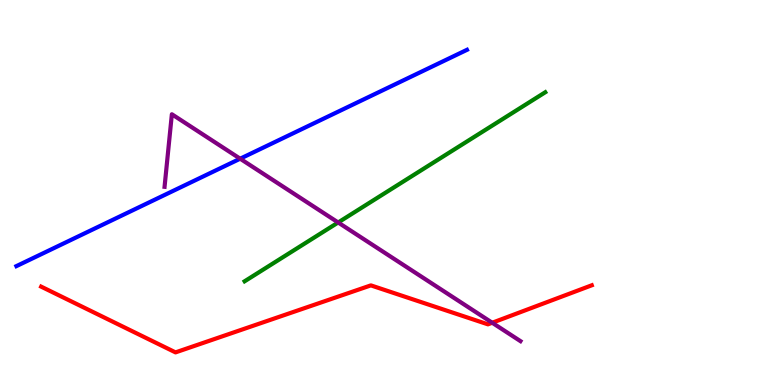[{'lines': ['blue', 'red'], 'intersections': []}, {'lines': ['green', 'red'], 'intersections': []}, {'lines': ['purple', 'red'], 'intersections': [{'x': 6.35, 'y': 1.62}]}, {'lines': ['blue', 'green'], 'intersections': []}, {'lines': ['blue', 'purple'], 'intersections': [{'x': 3.1, 'y': 5.88}]}, {'lines': ['green', 'purple'], 'intersections': [{'x': 4.36, 'y': 4.22}]}]